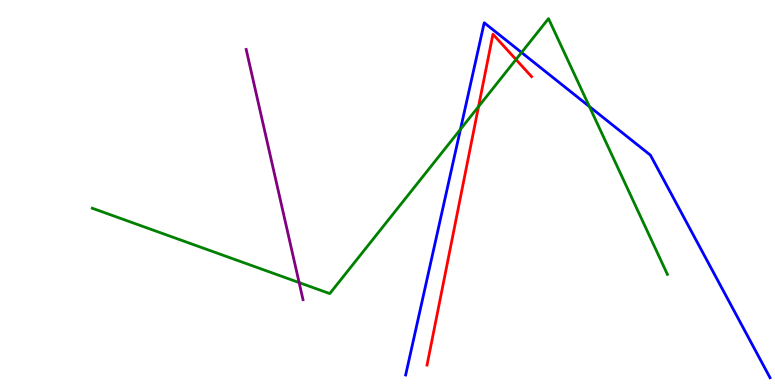[{'lines': ['blue', 'red'], 'intersections': []}, {'lines': ['green', 'red'], 'intersections': [{'x': 6.17, 'y': 7.23}, {'x': 6.66, 'y': 8.45}]}, {'lines': ['purple', 'red'], 'intersections': []}, {'lines': ['blue', 'green'], 'intersections': [{'x': 5.94, 'y': 6.64}, {'x': 6.73, 'y': 8.64}, {'x': 7.6, 'y': 7.23}]}, {'lines': ['blue', 'purple'], 'intersections': []}, {'lines': ['green', 'purple'], 'intersections': [{'x': 3.86, 'y': 2.66}]}]